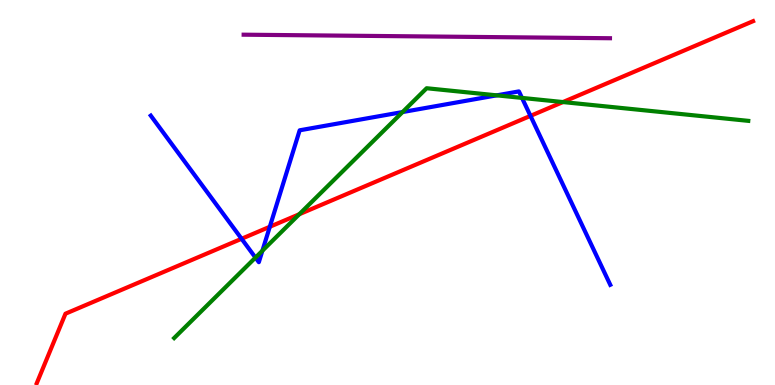[{'lines': ['blue', 'red'], 'intersections': [{'x': 3.12, 'y': 3.8}, {'x': 3.48, 'y': 4.11}, {'x': 6.84, 'y': 6.99}]}, {'lines': ['green', 'red'], 'intersections': [{'x': 3.86, 'y': 4.44}, {'x': 7.26, 'y': 7.35}]}, {'lines': ['purple', 'red'], 'intersections': []}, {'lines': ['blue', 'green'], 'intersections': [{'x': 3.3, 'y': 3.31}, {'x': 3.39, 'y': 3.49}, {'x': 5.19, 'y': 7.09}, {'x': 6.41, 'y': 7.52}, {'x': 6.74, 'y': 7.46}]}, {'lines': ['blue', 'purple'], 'intersections': []}, {'lines': ['green', 'purple'], 'intersections': []}]